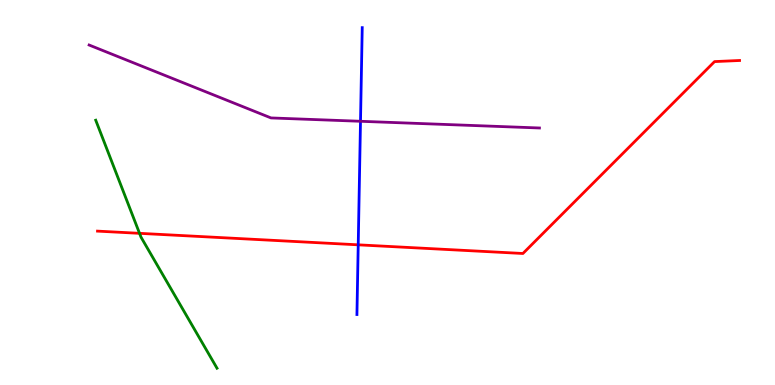[{'lines': ['blue', 'red'], 'intersections': [{'x': 4.62, 'y': 3.64}]}, {'lines': ['green', 'red'], 'intersections': [{'x': 1.8, 'y': 3.94}]}, {'lines': ['purple', 'red'], 'intersections': []}, {'lines': ['blue', 'green'], 'intersections': []}, {'lines': ['blue', 'purple'], 'intersections': [{'x': 4.65, 'y': 6.85}]}, {'lines': ['green', 'purple'], 'intersections': []}]